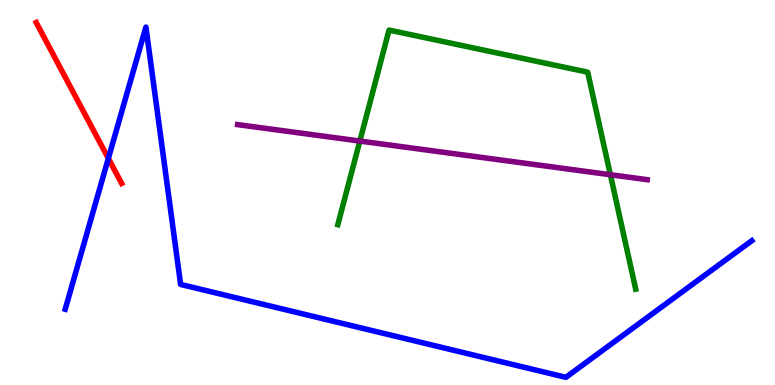[{'lines': ['blue', 'red'], 'intersections': [{'x': 1.4, 'y': 5.89}]}, {'lines': ['green', 'red'], 'intersections': []}, {'lines': ['purple', 'red'], 'intersections': []}, {'lines': ['blue', 'green'], 'intersections': []}, {'lines': ['blue', 'purple'], 'intersections': []}, {'lines': ['green', 'purple'], 'intersections': [{'x': 4.64, 'y': 6.34}, {'x': 7.88, 'y': 5.46}]}]